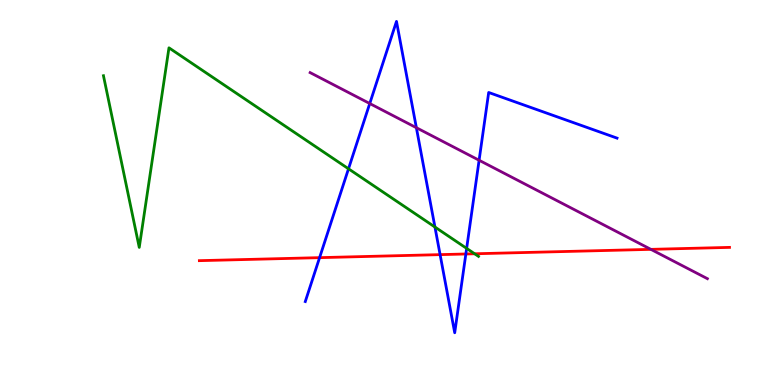[{'lines': ['blue', 'red'], 'intersections': [{'x': 4.12, 'y': 3.31}, {'x': 5.68, 'y': 3.39}, {'x': 6.01, 'y': 3.4}]}, {'lines': ['green', 'red'], 'intersections': [{'x': 6.12, 'y': 3.41}]}, {'lines': ['purple', 'red'], 'intersections': [{'x': 8.4, 'y': 3.52}]}, {'lines': ['blue', 'green'], 'intersections': [{'x': 4.5, 'y': 5.62}, {'x': 5.61, 'y': 4.1}, {'x': 6.02, 'y': 3.55}]}, {'lines': ['blue', 'purple'], 'intersections': [{'x': 4.77, 'y': 7.31}, {'x': 5.37, 'y': 6.68}, {'x': 6.18, 'y': 5.84}]}, {'lines': ['green', 'purple'], 'intersections': []}]